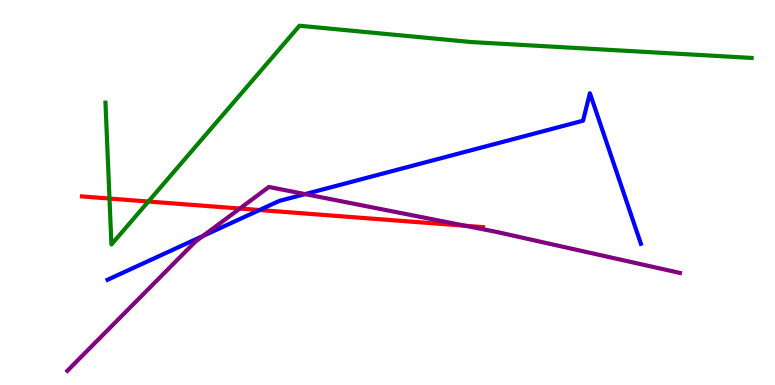[{'lines': ['blue', 'red'], 'intersections': [{'x': 3.35, 'y': 4.54}]}, {'lines': ['green', 'red'], 'intersections': [{'x': 1.41, 'y': 4.84}, {'x': 1.91, 'y': 4.77}]}, {'lines': ['purple', 'red'], 'intersections': [{'x': 3.1, 'y': 4.58}, {'x': 6.01, 'y': 4.14}]}, {'lines': ['blue', 'green'], 'intersections': []}, {'lines': ['blue', 'purple'], 'intersections': [{'x': 2.62, 'y': 3.87}, {'x': 3.94, 'y': 4.96}]}, {'lines': ['green', 'purple'], 'intersections': []}]